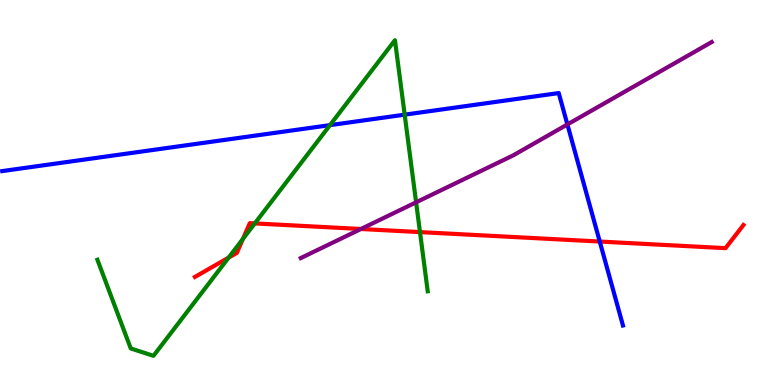[{'lines': ['blue', 'red'], 'intersections': [{'x': 7.74, 'y': 3.73}]}, {'lines': ['green', 'red'], 'intersections': [{'x': 2.95, 'y': 3.31}, {'x': 3.13, 'y': 3.8}, {'x': 3.29, 'y': 4.2}, {'x': 5.42, 'y': 3.97}]}, {'lines': ['purple', 'red'], 'intersections': [{'x': 4.66, 'y': 4.05}]}, {'lines': ['blue', 'green'], 'intersections': [{'x': 4.26, 'y': 6.75}, {'x': 5.22, 'y': 7.02}]}, {'lines': ['blue', 'purple'], 'intersections': [{'x': 7.32, 'y': 6.77}]}, {'lines': ['green', 'purple'], 'intersections': [{'x': 5.37, 'y': 4.75}]}]